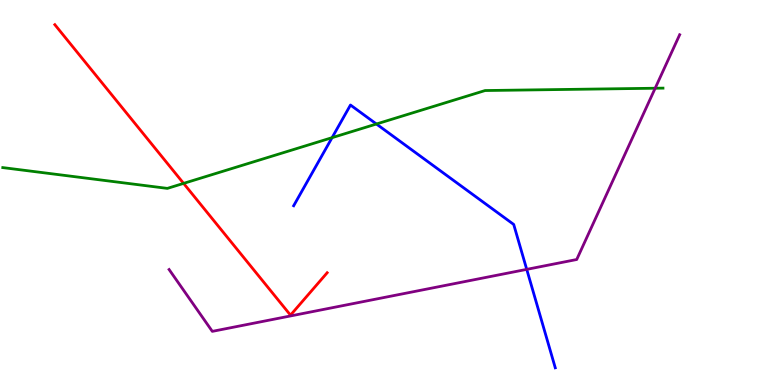[{'lines': ['blue', 'red'], 'intersections': []}, {'lines': ['green', 'red'], 'intersections': [{'x': 2.37, 'y': 5.24}]}, {'lines': ['purple', 'red'], 'intersections': []}, {'lines': ['blue', 'green'], 'intersections': [{'x': 4.28, 'y': 6.42}, {'x': 4.86, 'y': 6.78}]}, {'lines': ['blue', 'purple'], 'intersections': [{'x': 6.8, 'y': 3.0}]}, {'lines': ['green', 'purple'], 'intersections': [{'x': 8.45, 'y': 7.71}]}]